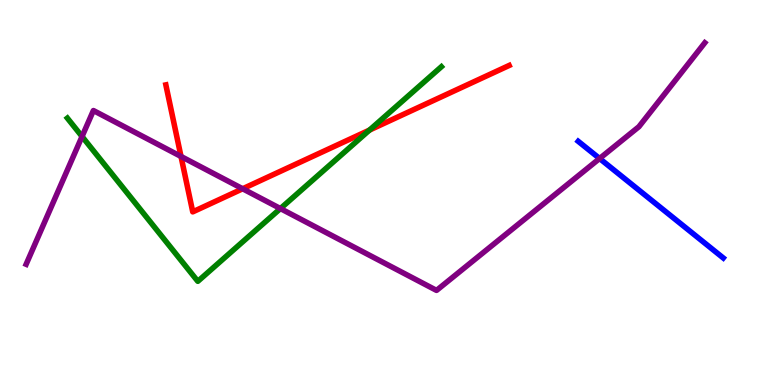[{'lines': ['blue', 'red'], 'intersections': []}, {'lines': ['green', 'red'], 'intersections': [{'x': 4.77, 'y': 6.62}]}, {'lines': ['purple', 'red'], 'intersections': [{'x': 2.34, 'y': 5.94}, {'x': 3.13, 'y': 5.1}]}, {'lines': ['blue', 'green'], 'intersections': []}, {'lines': ['blue', 'purple'], 'intersections': [{'x': 7.74, 'y': 5.88}]}, {'lines': ['green', 'purple'], 'intersections': [{'x': 1.06, 'y': 6.45}, {'x': 3.62, 'y': 4.58}]}]